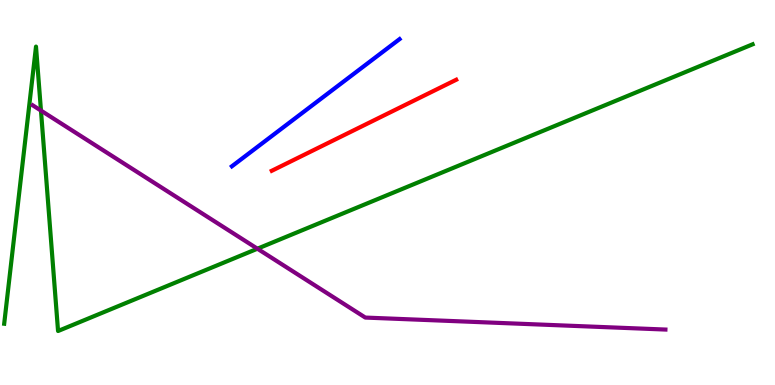[{'lines': ['blue', 'red'], 'intersections': []}, {'lines': ['green', 'red'], 'intersections': []}, {'lines': ['purple', 'red'], 'intersections': []}, {'lines': ['blue', 'green'], 'intersections': []}, {'lines': ['blue', 'purple'], 'intersections': []}, {'lines': ['green', 'purple'], 'intersections': [{'x': 0.529, 'y': 7.13}, {'x': 3.32, 'y': 3.54}]}]